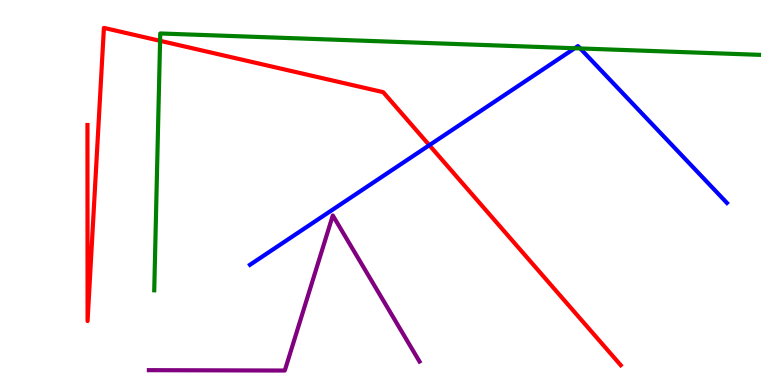[{'lines': ['blue', 'red'], 'intersections': [{'x': 5.54, 'y': 6.23}]}, {'lines': ['green', 'red'], 'intersections': [{'x': 2.07, 'y': 8.94}]}, {'lines': ['purple', 'red'], 'intersections': []}, {'lines': ['blue', 'green'], 'intersections': [{'x': 7.42, 'y': 8.75}, {'x': 7.49, 'y': 8.74}]}, {'lines': ['blue', 'purple'], 'intersections': []}, {'lines': ['green', 'purple'], 'intersections': []}]